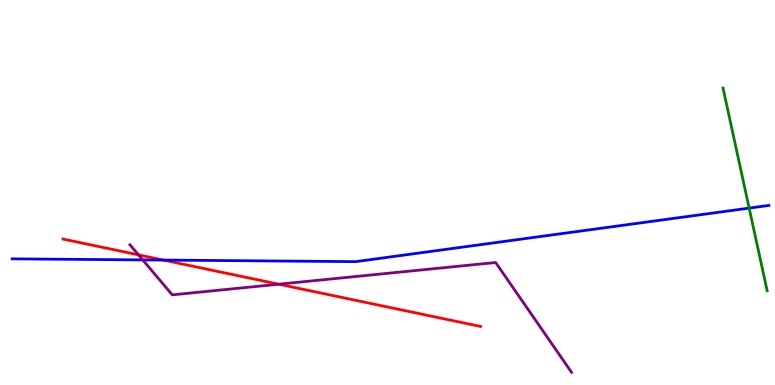[{'lines': ['blue', 'red'], 'intersections': [{'x': 2.11, 'y': 3.24}]}, {'lines': ['green', 'red'], 'intersections': []}, {'lines': ['purple', 'red'], 'intersections': [{'x': 1.79, 'y': 3.38}, {'x': 3.6, 'y': 2.62}]}, {'lines': ['blue', 'green'], 'intersections': [{'x': 9.67, 'y': 4.59}]}, {'lines': ['blue', 'purple'], 'intersections': [{'x': 1.84, 'y': 3.25}]}, {'lines': ['green', 'purple'], 'intersections': []}]